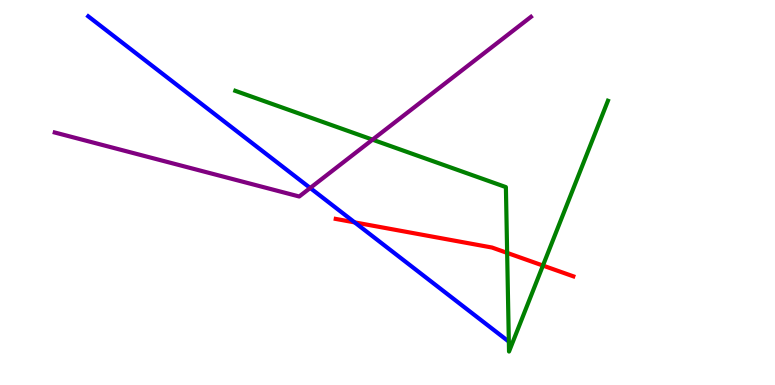[{'lines': ['blue', 'red'], 'intersections': [{'x': 4.58, 'y': 4.22}]}, {'lines': ['green', 'red'], 'intersections': [{'x': 6.54, 'y': 3.43}, {'x': 7.01, 'y': 3.1}]}, {'lines': ['purple', 'red'], 'intersections': []}, {'lines': ['blue', 'green'], 'intersections': []}, {'lines': ['blue', 'purple'], 'intersections': [{'x': 4.0, 'y': 5.12}]}, {'lines': ['green', 'purple'], 'intersections': [{'x': 4.81, 'y': 6.37}]}]